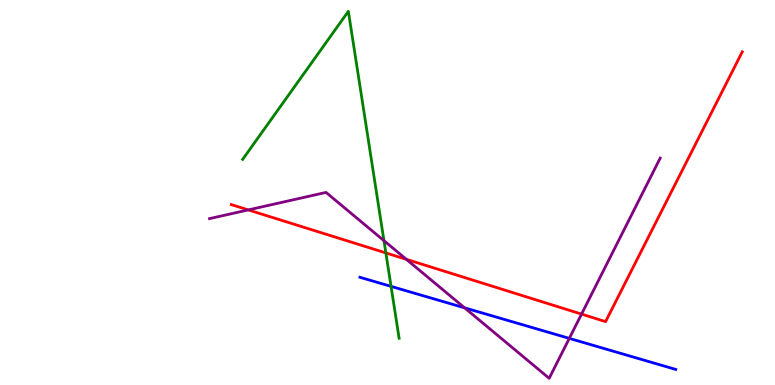[{'lines': ['blue', 'red'], 'intersections': []}, {'lines': ['green', 'red'], 'intersections': [{'x': 4.98, 'y': 3.43}]}, {'lines': ['purple', 'red'], 'intersections': [{'x': 3.2, 'y': 4.55}, {'x': 5.24, 'y': 3.26}, {'x': 7.5, 'y': 1.84}]}, {'lines': ['blue', 'green'], 'intersections': [{'x': 5.05, 'y': 2.56}]}, {'lines': ['blue', 'purple'], 'intersections': [{'x': 5.99, 'y': 2.0}, {'x': 7.35, 'y': 1.21}]}, {'lines': ['green', 'purple'], 'intersections': [{'x': 4.95, 'y': 3.75}]}]